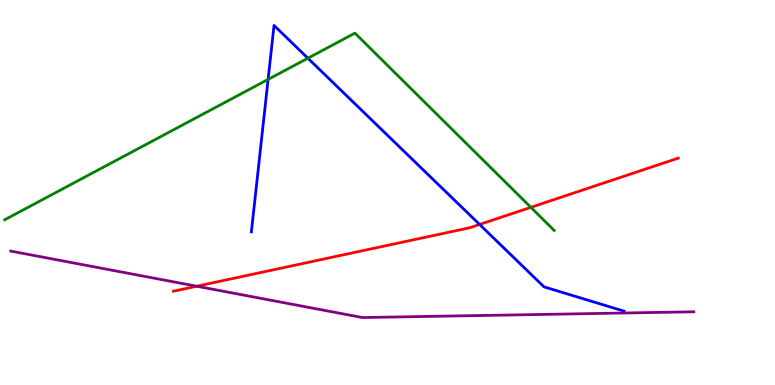[{'lines': ['blue', 'red'], 'intersections': [{'x': 6.19, 'y': 4.17}]}, {'lines': ['green', 'red'], 'intersections': [{'x': 6.85, 'y': 4.61}]}, {'lines': ['purple', 'red'], 'intersections': [{'x': 2.54, 'y': 2.57}]}, {'lines': ['blue', 'green'], 'intersections': [{'x': 3.46, 'y': 7.94}, {'x': 3.97, 'y': 8.49}]}, {'lines': ['blue', 'purple'], 'intersections': []}, {'lines': ['green', 'purple'], 'intersections': []}]